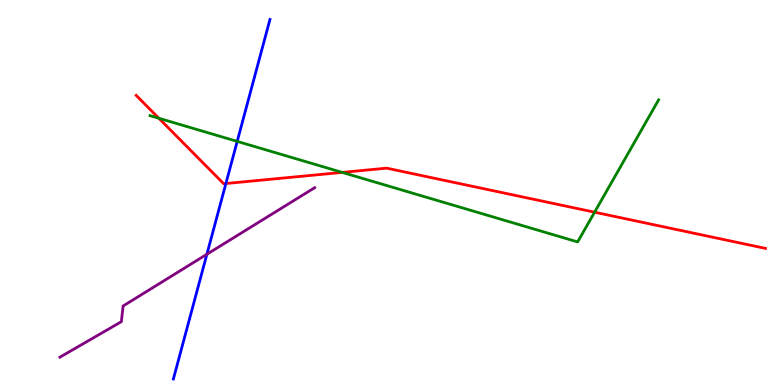[{'lines': ['blue', 'red'], 'intersections': [{'x': 2.91, 'y': 5.23}]}, {'lines': ['green', 'red'], 'intersections': [{'x': 2.05, 'y': 6.93}, {'x': 4.42, 'y': 5.52}, {'x': 7.67, 'y': 4.49}]}, {'lines': ['purple', 'red'], 'intersections': []}, {'lines': ['blue', 'green'], 'intersections': [{'x': 3.06, 'y': 6.33}]}, {'lines': ['blue', 'purple'], 'intersections': [{'x': 2.67, 'y': 3.4}]}, {'lines': ['green', 'purple'], 'intersections': []}]